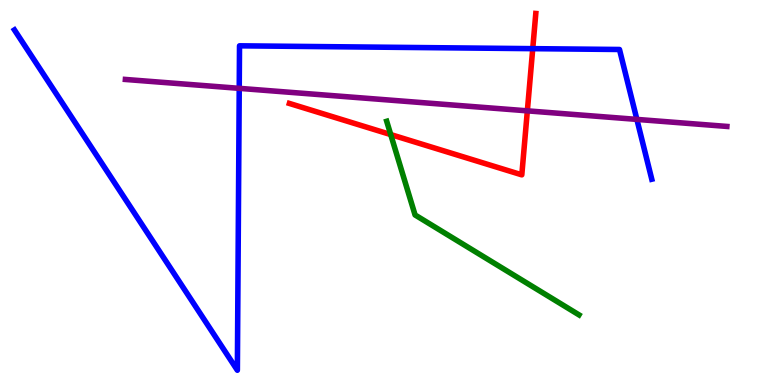[{'lines': ['blue', 'red'], 'intersections': [{'x': 6.87, 'y': 8.74}]}, {'lines': ['green', 'red'], 'intersections': [{'x': 5.04, 'y': 6.5}]}, {'lines': ['purple', 'red'], 'intersections': [{'x': 6.8, 'y': 7.12}]}, {'lines': ['blue', 'green'], 'intersections': []}, {'lines': ['blue', 'purple'], 'intersections': [{'x': 3.09, 'y': 7.71}, {'x': 8.22, 'y': 6.9}]}, {'lines': ['green', 'purple'], 'intersections': []}]